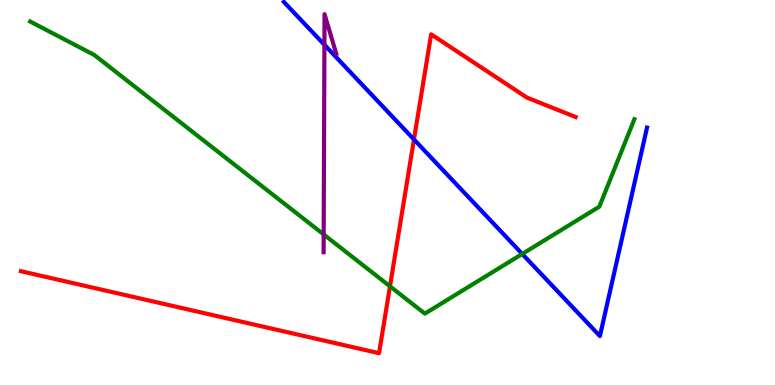[{'lines': ['blue', 'red'], 'intersections': [{'x': 5.34, 'y': 6.38}]}, {'lines': ['green', 'red'], 'intersections': [{'x': 5.03, 'y': 2.56}]}, {'lines': ['purple', 'red'], 'intersections': []}, {'lines': ['blue', 'green'], 'intersections': [{'x': 6.74, 'y': 3.4}]}, {'lines': ['blue', 'purple'], 'intersections': [{'x': 4.19, 'y': 8.84}]}, {'lines': ['green', 'purple'], 'intersections': [{'x': 4.18, 'y': 3.91}]}]